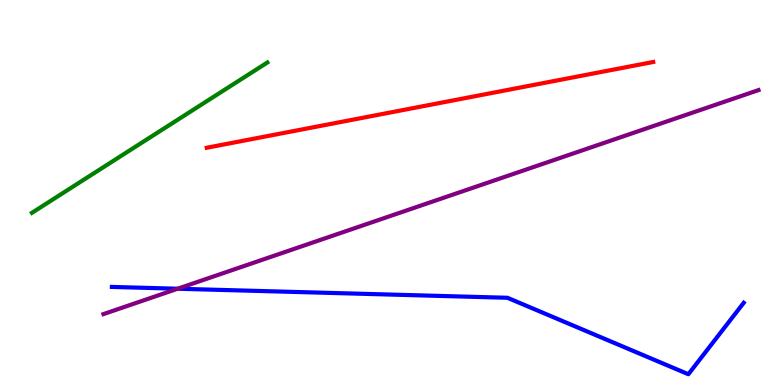[{'lines': ['blue', 'red'], 'intersections': []}, {'lines': ['green', 'red'], 'intersections': []}, {'lines': ['purple', 'red'], 'intersections': []}, {'lines': ['blue', 'green'], 'intersections': []}, {'lines': ['blue', 'purple'], 'intersections': [{'x': 2.29, 'y': 2.5}]}, {'lines': ['green', 'purple'], 'intersections': []}]